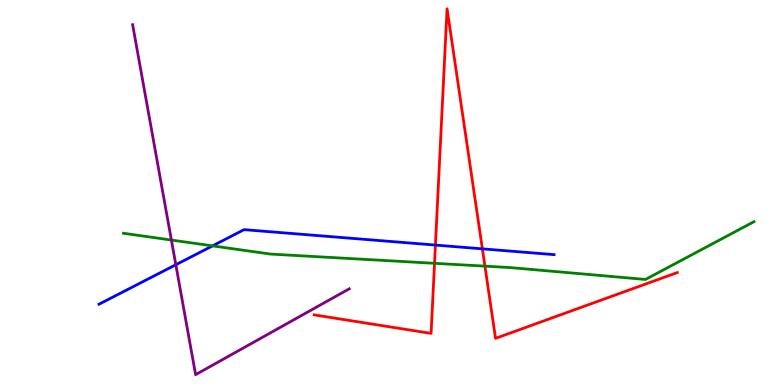[{'lines': ['blue', 'red'], 'intersections': [{'x': 5.62, 'y': 3.63}, {'x': 6.22, 'y': 3.54}]}, {'lines': ['green', 'red'], 'intersections': [{'x': 5.61, 'y': 3.16}, {'x': 6.26, 'y': 3.09}]}, {'lines': ['purple', 'red'], 'intersections': []}, {'lines': ['blue', 'green'], 'intersections': [{'x': 2.74, 'y': 3.61}]}, {'lines': ['blue', 'purple'], 'intersections': [{'x': 2.27, 'y': 3.12}]}, {'lines': ['green', 'purple'], 'intersections': [{'x': 2.21, 'y': 3.76}]}]